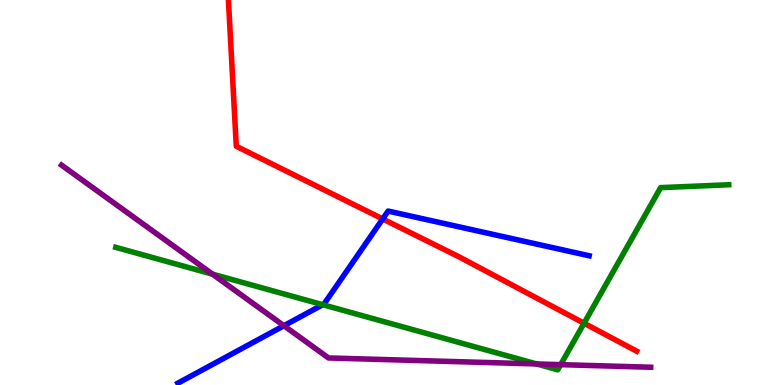[{'lines': ['blue', 'red'], 'intersections': [{'x': 4.94, 'y': 4.31}]}, {'lines': ['green', 'red'], 'intersections': [{'x': 7.54, 'y': 1.6}]}, {'lines': ['purple', 'red'], 'intersections': []}, {'lines': ['blue', 'green'], 'intersections': [{'x': 4.16, 'y': 2.09}]}, {'lines': ['blue', 'purple'], 'intersections': [{'x': 3.66, 'y': 1.54}]}, {'lines': ['green', 'purple'], 'intersections': [{'x': 2.74, 'y': 2.88}, {'x': 6.92, 'y': 0.547}, {'x': 7.23, 'y': 0.529}]}]